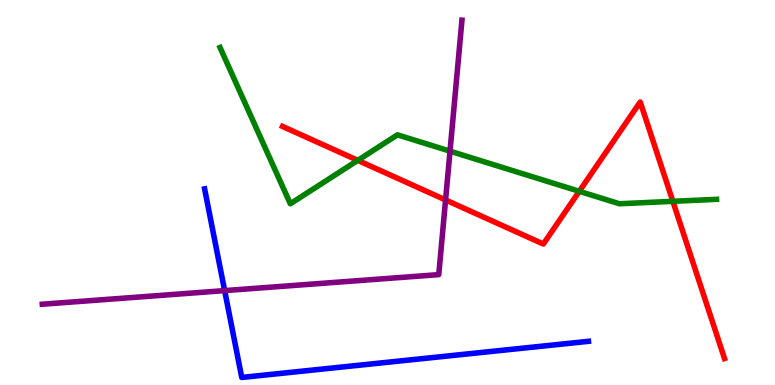[{'lines': ['blue', 'red'], 'intersections': []}, {'lines': ['green', 'red'], 'intersections': [{'x': 4.62, 'y': 5.83}, {'x': 7.47, 'y': 5.03}, {'x': 8.68, 'y': 4.77}]}, {'lines': ['purple', 'red'], 'intersections': [{'x': 5.75, 'y': 4.81}]}, {'lines': ['blue', 'green'], 'intersections': []}, {'lines': ['blue', 'purple'], 'intersections': [{'x': 2.9, 'y': 2.45}]}, {'lines': ['green', 'purple'], 'intersections': [{'x': 5.81, 'y': 6.07}]}]